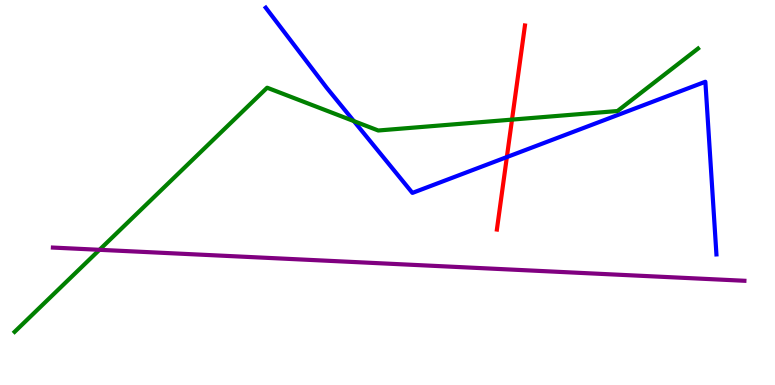[{'lines': ['blue', 'red'], 'intersections': [{'x': 6.54, 'y': 5.92}]}, {'lines': ['green', 'red'], 'intersections': [{'x': 6.61, 'y': 6.89}]}, {'lines': ['purple', 'red'], 'intersections': []}, {'lines': ['blue', 'green'], 'intersections': [{'x': 4.57, 'y': 6.85}]}, {'lines': ['blue', 'purple'], 'intersections': []}, {'lines': ['green', 'purple'], 'intersections': [{'x': 1.28, 'y': 3.51}]}]